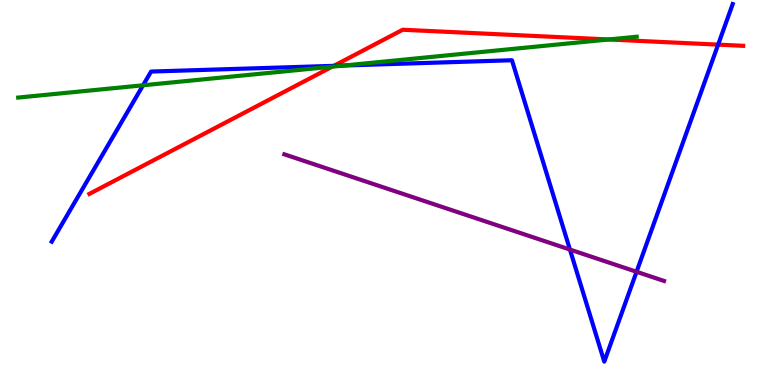[{'lines': ['blue', 'red'], 'intersections': [{'x': 4.31, 'y': 8.29}, {'x': 9.27, 'y': 8.84}]}, {'lines': ['green', 'red'], 'intersections': [{'x': 4.29, 'y': 8.27}, {'x': 7.86, 'y': 8.97}]}, {'lines': ['purple', 'red'], 'intersections': []}, {'lines': ['blue', 'green'], 'intersections': [{'x': 1.85, 'y': 7.78}, {'x': 4.44, 'y': 8.3}]}, {'lines': ['blue', 'purple'], 'intersections': [{'x': 7.35, 'y': 3.52}, {'x': 8.21, 'y': 2.94}]}, {'lines': ['green', 'purple'], 'intersections': []}]